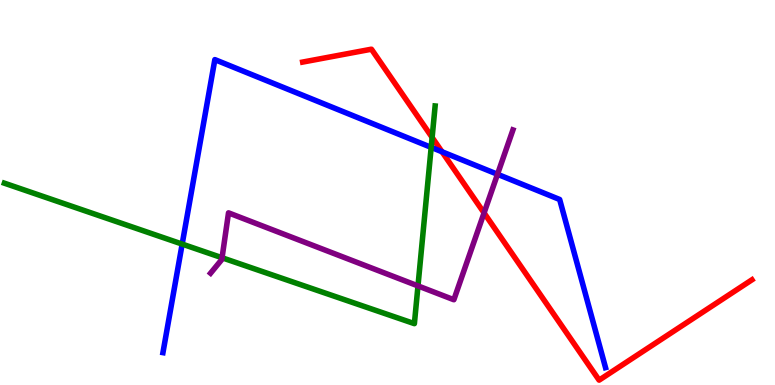[{'lines': ['blue', 'red'], 'intersections': [{'x': 5.7, 'y': 6.06}]}, {'lines': ['green', 'red'], 'intersections': [{'x': 5.58, 'y': 6.43}]}, {'lines': ['purple', 'red'], 'intersections': [{'x': 6.25, 'y': 4.47}]}, {'lines': ['blue', 'green'], 'intersections': [{'x': 2.35, 'y': 3.66}, {'x': 5.56, 'y': 6.17}]}, {'lines': ['blue', 'purple'], 'intersections': [{'x': 6.42, 'y': 5.47}]}, {'lines': ['green', 'purple'], 'intersections': [{'x': 2.87, 'y': 3.31}, {'x': 5.39, 'y': 2.57}]}]